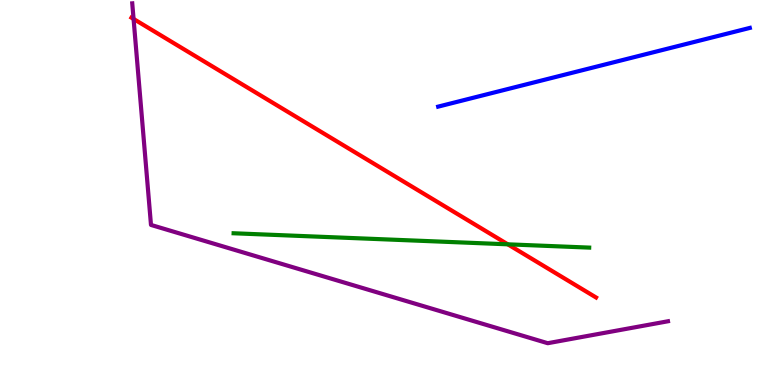[{'lines': ['blue', 'red'], 'intersections': []}, {'lines': ['green', 'red'], 'intersections': [{'x': 6.55, 'y': 3.65}]}, {'lines': ['purple', 'red'], 'intersections': [{'x': 1.72, 'y': 9.51}]}, {'lines': ['blue', 'green'], 'intersections': []}, {'lines': ['blue', 'purple'], 'intersections': []}, {'lines': ['green', 'purple'], 'intersections': []}]